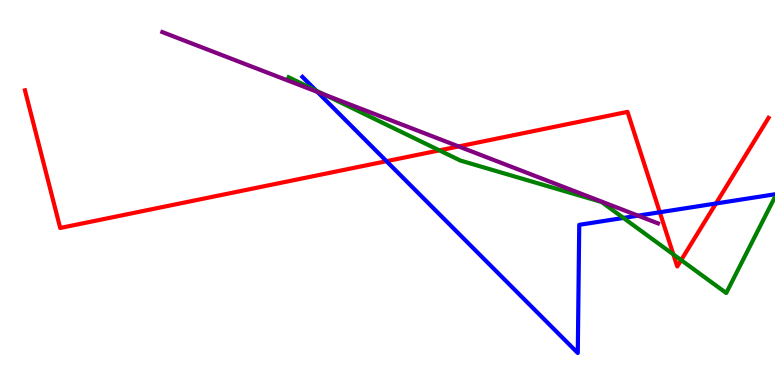[{'lines': ['blue', 'red'], 'intersections': [{'x': 4.99, 'y': 5.81}, {'x': 8.51, 'y': 4.49}, {'x': 9.24, 'y': 4.71}]}, {'lines': ['green', 'red'], 'intersections': [{'x': 5.67, 'y': 6.09}, {'x': 8.69, 'y': 3.39}, {'x': 8.79, 'y': 3.24}]}, {'lines': ['purple', 'red'], 'intersections': [{'x': 5.92, 'y': 6.2}]}, {'lines': ['blue', 'green'], 'intersections': [{'x': 4.08, 'y': 7.65}, {'x': 8.04, 'y': 4.34}]}, {'lines': ['blue', 'purple'], 'intersections': [{'x': 4.1, 'y': 7.61}, {'x': 8.23, 'y': 4.4}]}, {'lines': ['green', 'purple'], 'intersections': [{'x': 4.19, 'y': 7.54}]}]